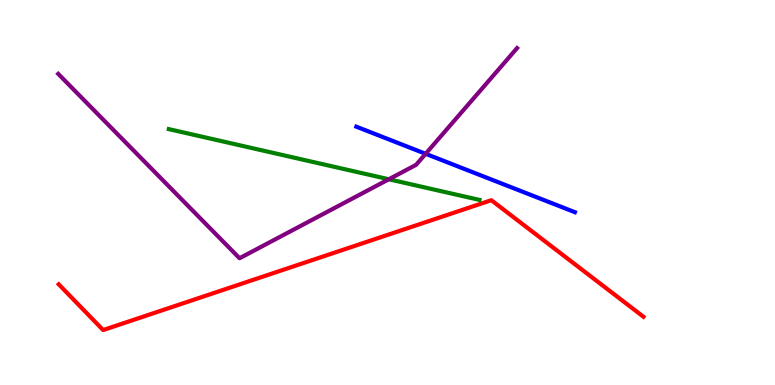[{'lines': ['blue', 'red'], 'intersections': []}, {'lines': ['green', 'red'], 'intersections': []}, {'lines': ['purple', 'red'], 'intersections': []}, {'lines': ['blue', 'green'], 'intersections': []}, {'lines': ['blue', 'purple'], 'intersections': [{'x': 5.49, 'y': 6.01}]}, {'lines': ['green', 'purple'], 'intersections': [{'x': 5.02, 'y': 5.34}]}]